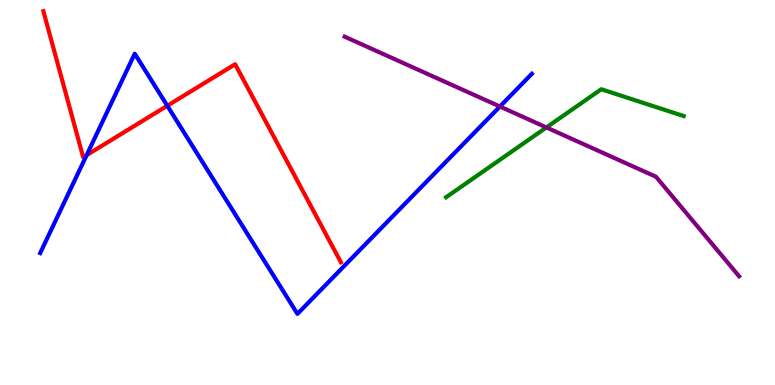[{'lines': ['blue', 'red'], 'intersections': [{'x': 1.12, 'y': 5.97}, {'x': 2.16, 'y': 7.25}]}, {'lines': ['green', 'red'], 'intersections': []}, {'lines': ['purple', 'red'], 'intersections': []}, {'lines': ['blue', 'green'], 'intersections': []}, {'lines': ['blue', 'purple'], 'intersections': [{'x': 6.45, 'y': 7.23}]}, {'lines': ['green', 'purple'], 'intersections': [{'x': 7.05, 'y': 6.69}]}]